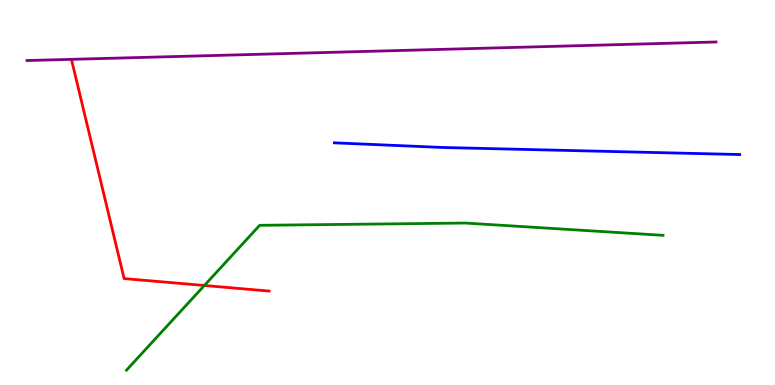[{'lines': ['blue', 'red'], 'intersections': []}, {'lines': ['green', 'red'], 'intersections': [{'x': 2.64, 'y': 2.58}]}, {'lines': ['purple', 'red'], 'intersections': []}, {'lines': ['blue', 'green'], 'intersections': []}, {'lines': ['blue', 'purple'], 'intersections': []}, {'lines': ['green', 'purple'], 'intersections': []}]